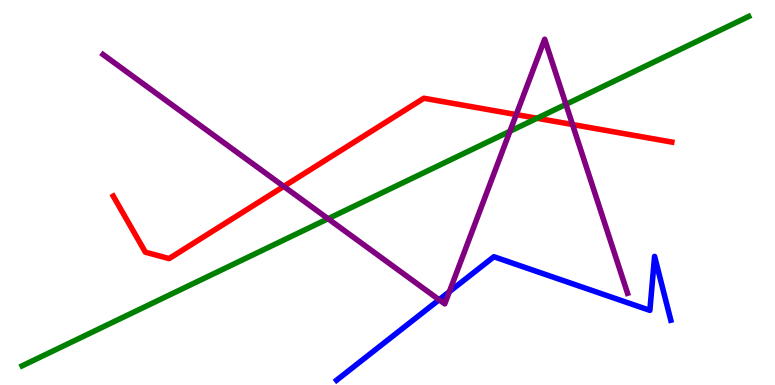[{'lines': ['blue', 'red'], 'intersections': []}, {'lines': ['green', 'red'], 'intersections': [{'x': 6.93, 'y': 6.93}]}, {'lines': ['purple', 'red'], 'intersections': [{'x': 3.66, 'y': 5.16}, {'x': 6.66, 'y': 7.02}, {'x': 7.39, 'y': 6.77}]}, {'lines': ['blue', 'green'], 'intersections': []}, {'lines': ['blue', 'purple'], 'intersections': [{'x': 5.67, 'y': 2.21}, {'x': 5.8, 'y': 2.42}]}, {'lines': ['green', 'purple'], 'intersections': [{'x': 4.23, 'y': 4.32}, {'x': 6.58, 'y': 6.59}, {'x': 7.3, 'y': 7.29}]}]